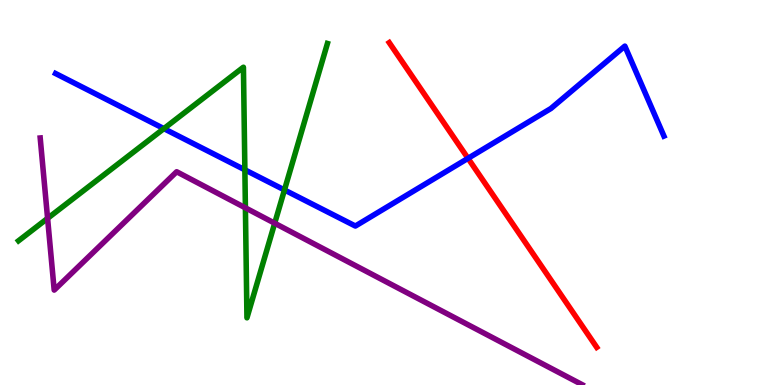[{'lines': ['blue', 'red'], 'intersections': [{'x': 6.04, 'y': 5.89}]}, {'lines': ['green', 'red'], 'intersections': []}, {'lines': ['purple', 'red'], 'intersections': []}, {'lines': ['blue', 'green'], 'intersections': [{'x': 2.11, 'y': 6.66}, {'x': 3.16, 'y': 5.59}, {'x': 3.67, 'y': 5.07}]}, {'lines': ['blue', 'purple'], 'intersections': []}, {'lines': ['green', 'purple'], 'intersections': [{'x': 0.614, 'y': 4.33}, {'x': 3.17, 'y': 4.6}, {'x': 3.54, 'y': 4.2}]}]